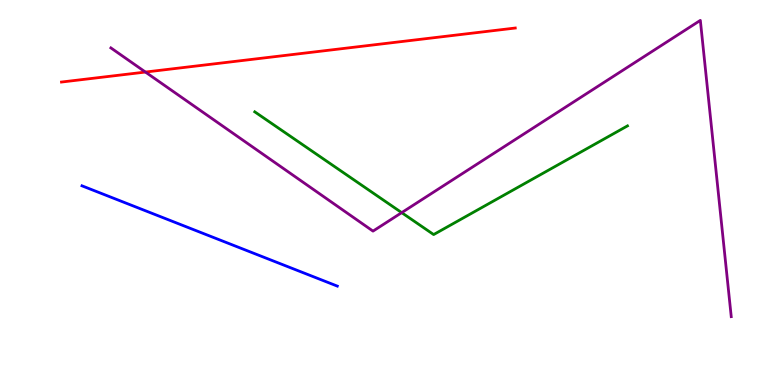[{'lines': ['blue', 'red'], 'intersections': []}, {'lines': ['green', 'red'], 'intersections': []}, {'lines': ['purple', 'red'], 'intersections': [{'x': 1.88, 'y': 8.13}]}, {'lines': ['blue', 'green'], 'intersections': []}, {'lines': ['blue', 'purple'], 'intersections': []}, {'lines': ['green', 'purple'], 'intersections': [{'x': 5.18, 'y': 4.48}]}]